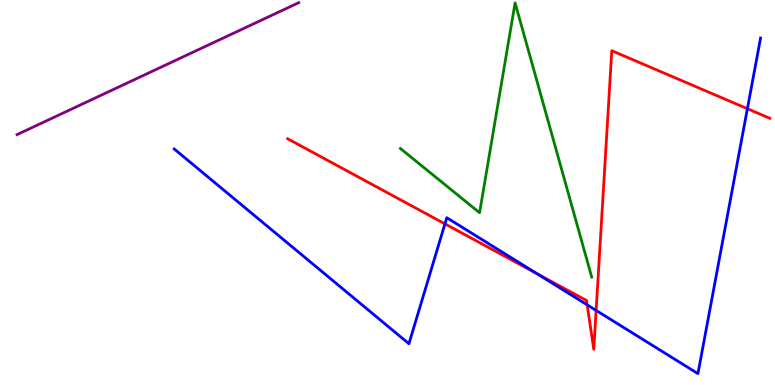[{'lines': ['blue', 'red'], 'intersections': [{'x': 5.74, 'y': 4.18}, {'x': 6.93, 'y': 2.89}, {'x': 7.58, 'y': 2.08}, {'x': 7.69, 'y': 1.94}, {'x': 9.64, 'y': 7.18}]}, {'lines': ['green', 'red'], 'intersections': []}, {'lines': ['purple', 'red'], 'intersections': []}, {'lines': ['blue', 'green'], 'intersections': []}, {'lines': ['blue', 'purple'], 'intersections': []}, {'lines': ['green', 'purple'], 'intersections': []}]